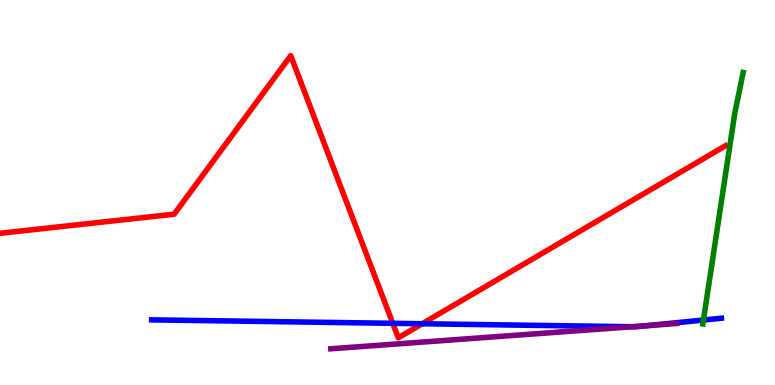[{'lines': ['blue', 'red'], 'intersections': [{'x': 5.07, 'y': 1.6}, {'x': 5.45, 'y': 1.59}]}, {'lines': ['green', 'red'], 'intersections': []}, {'lines': ['purple', 'red'], 'intersections': []}, {'lines': ['blue', 'green'], 'intersections': [{'x': 9.08, 'y': 1.69}]}, {'lines': ['blue', 'purple'], 'intersections': [{'x': 8.15, 'y': 1.51}, {'x': 8.36, 'y': 1.54}]}, {'lines': ['green', 'purple'], 'intersections': []}]